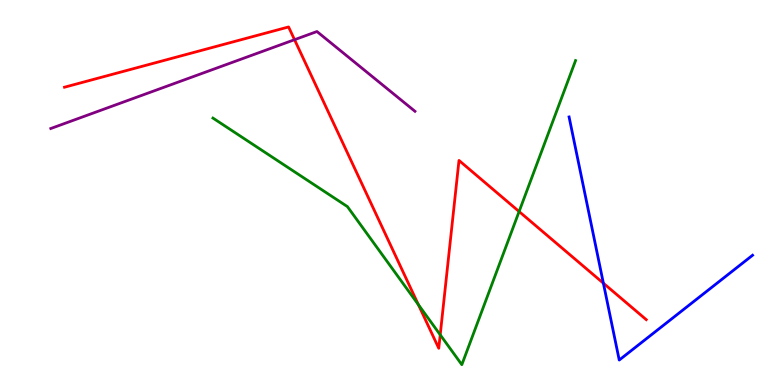[{'lines': ['blue', 'red'], 'intersections': [{'x': 7.79, 'y': 2.64}]}, {'lines': ['green', 'red'], 'intersections': [{'x': 5.4, 'y': 2.09}, {'x': 5.68, 'y': 1.3}, {'x': 6.7, 'y': 4.51}]}, {'lines': ['purple', 'red'], 'intersections': [{'x': 3.8, 'y': 8.97}]}, {'lines': ['blue', 'green'], 'intersections': []}, {'lines': ['blue', 'purple'], 'intersections': []}, {'lines': ['green', 'purple'], 'intersections': []}]